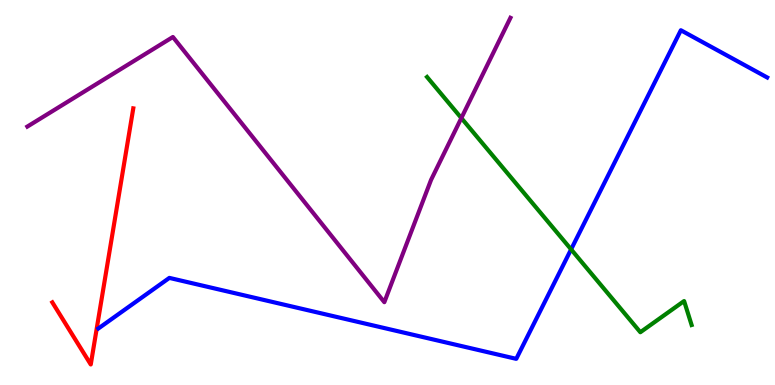[{'lines': ['blue', 'red'], 'intersections': []}, {'lines': ['green', 'red'], 'intersections': []}, {'lines': ['purple', 'red'], 'intersections': []}, {'lines': ['blue', 'green'], 'intersections': [{'x': 7.37, 'y': 3.52}]}, {'lines': ['blue', 'purple'], 'intersections': []}, {'lines': ['green', 'purple'], 'intersections': [{'x': 5.95, 'y': 6.93}]}]